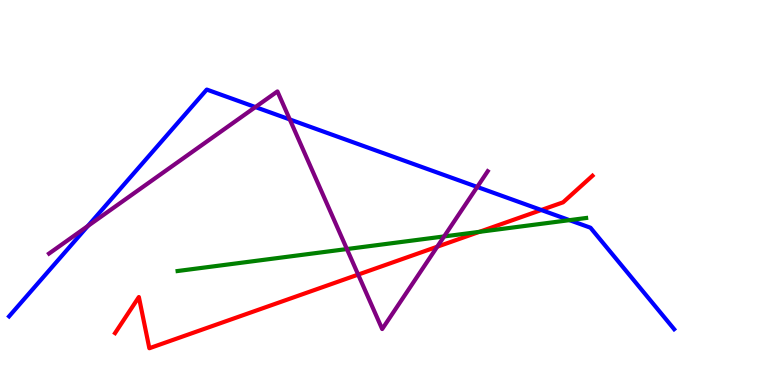[{'lines': ['blue', 'red'], 'intersections': [{'x': 6.98, 'y': 4.55}]}, {'lines': ['green', 'red'], 'intersections': [{'x': 6.19, 'y': 3.98}]}, {'lines': ['purple', 'red'], 'intersections': [{'x': 4.62, 'y': 2.87}, {'x': 5.64, 'y': 3.59}]}, {'lines': ['blue', 'green'], 'intersections': [{'x': 7.35, 'y': 4.28}]}, {'lines': ['blue', 'purple'], 'intersections': [{'x': 1.13, 'y': 4.13}, {'x': 3.3, 'y': 7.22}, {'x': 3.74, 'y': 6.9}, {'x': 6.16, 'y': 5.14}]}, {'lines': ['green', 'purple'], 'intersections': [{'x': 4.48, 'y': 3.53}, {'x': 5.73, 'y': 3.86}]}]